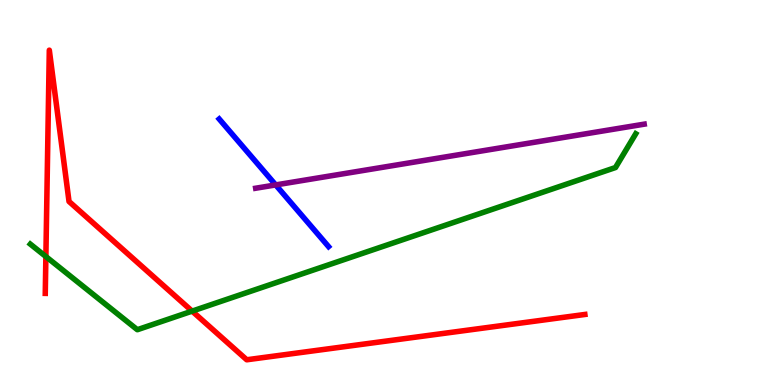[{'lines': ['blue', 'red'], 'intersections': []}, {'lines': ['green', 'red'], 'intersections': [{'x': 0.592, 'y': 3.34}, {'x': 2.48, 'y': 1.92}]}, {'lines': ['purple', 'red'], 'intersections': []}, {'lines': ['blue', 'green'], 'intersections': []}, {'lines': ['blue', 'purple'], 'intersections': [{'x': 3.56, 'y': 5.2}]}, {'lines': ['green', 'purple'], 'intersections': []}]